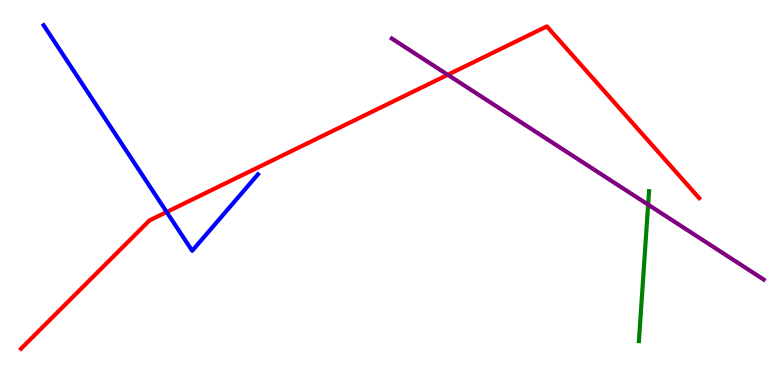[{'lines': ['blue', 'red'], 'intersections': [{'x': 2.15, 'y': 4.49}]}, {'lines': ['green', 'red'], 'intersections': []}, {'lines': ['purple', 'red'], 'intersections': [{'x': 5.78, 'y': 8.06}]}, {'lines': ['blue', 'green'], 'intersections': []}, {'lines': ['blue', 'purple'], 'intersections': []}, {'lines': ['green', 'purple'], 'intersections': [{'x': 8.36, 'y': 4.68}]}]